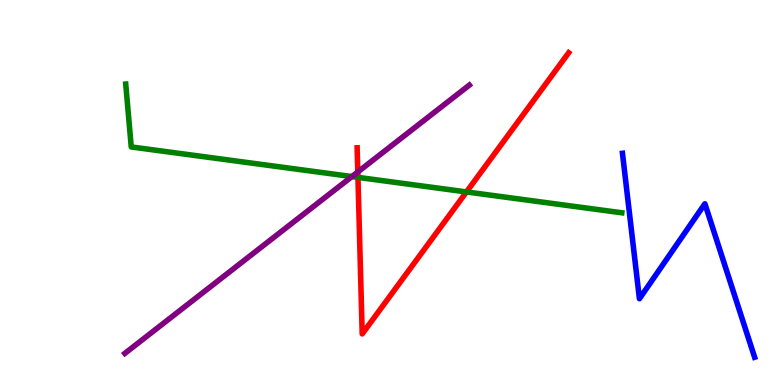[{'lines': ['blue', 'red'], 'intersections': []}, {'lines': ['green', 'red'], 'intersections': [{'x': 4.62, 'y': 5.39}, {'x': 6.02, 'y': 5.01}]}, {'lines': ['purple', 'red'], 'intersections': [{'x': 4.62, 'y': 5.53}]}, {'lines': ['blue', 'green'], 'intersections': []}, {'lines': ['blue', 'purple'], 'intersections': []}, {'lines': ['green', 'purple'], 'intersections': [{'x': 4.54, 'y': 5.41}]}]